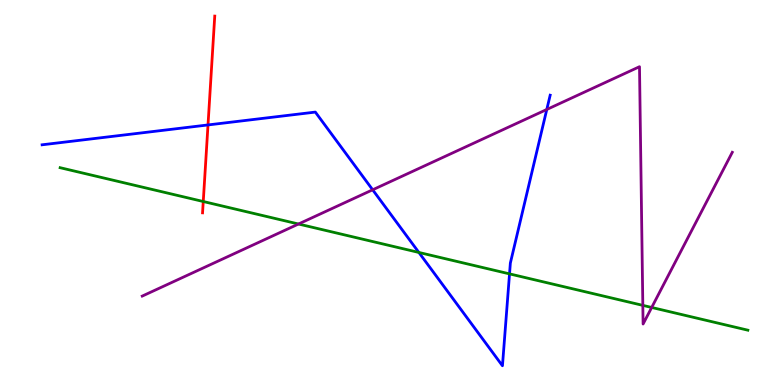[{'lines': ['blue', 'red'], 'intersections': [{'x': 2.68, 'y': 6.75}]}, {'lines': ['green', 'red'], 'intersections': [{'x': 2.62, 'y': 4.77}]}, {'lines': ['purple', 'red'], 'intersections': []}, {'lines': ['blue', 'green'], 'intersections': [{'x': 5.4, 'y': 3.44}, {'x': 6.57, 'y': 2.89}]}, {'lines': ['blue', 'purple'], 'intersections': [{'x': 4.81, 'y': 5.07}, {'x': 7.06, 'y': 7.16}]}, {'lines': ['green', 'purple'], 'intersections': [{'x': 3.85, 'y': 4.18}, {'x': 8.29, 'y': 2.07}, {'x': 8.41, 'y': 2.01}]}]